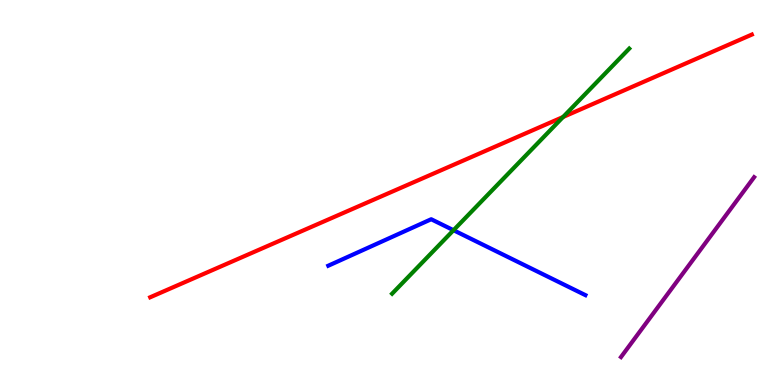[{'lines': ['blue', 'red'], 'intersections': []}, {'lines': ['green', 'red'], 'intersections': [{'x': 7.27, 'y': 6.96}]}, {'lines': ['purple', 'red'], 'intersections': []}, {'lines': ['blue', 'green'], 'intersections': [{'x': 5.85, 'y': 4.02}]}, {'lines': ['blue', 'purple'], 'intersections': []}, {'lines': ['green', 'purple'], 'intersections': []}]